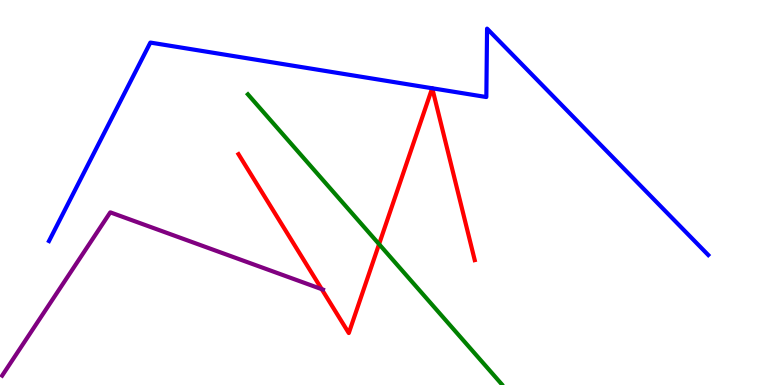[{'lines': ['blue', 'red'], 'intersections': [{'x': 5.58, 'y': 7.71}, {'x': 5.58, 'y': 7.71}]}, {'lines': ['green', 'red'], 'intersections': [{'x': 4.89, 'y': 3.66}]}, {'lines': ['purple', 'red'], 'intersections': [{'x': 4.15, 'y': 2.49}]}, {'lines': ['blue', 'green'], 'intersections': []}, {'lines': ['blue', 'purple'], 'intersections': []}, {'lines': ['green', 'purple'], 'intersections': []}]